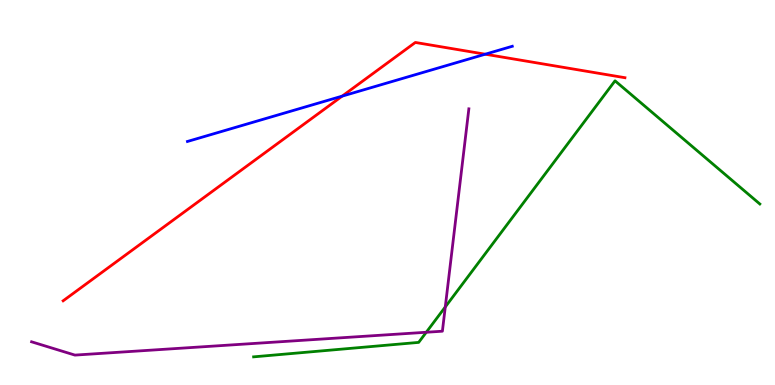[{'lines': ['blue', 'red'], 'intersections': [{'x': 4.42, 'y': 7.5}, {'x': 6.26, 'y': 8.59}]}, {'lines': ['green', 'red'], 'intersections': []}, {'lines': ['purple', 'red'], 'intersections': []}, {'lines': ['blue', 'green'], 'intersections': []}, {'lines': ['blue', 'purple'], 'intersections': []}, {'lines': ['green', 'purple'], 'intersections': [{'x': 5.5, 'y': 1.37}, {'x': 5.75, 'y': 2.03}]}]